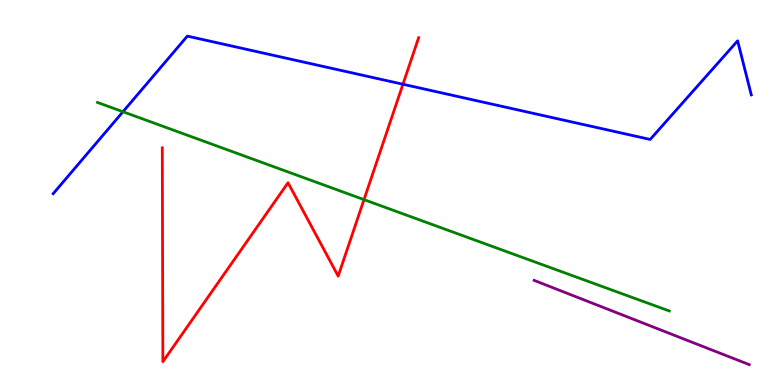[{'lines': ['blue', 'red'], 'intersections': [{'x': 5.2, 'y': 7.81}]}, {'lines': ['green', 'red'], 'intersections': [{'x': 4.7, 'y': 4.81}]}, {'lines': ['purple', 'red'], 'intersections': []}, {'lines': ['blue', 'green'], 'intersections': [{'x': 1.59, 'y': 7.1}]}, {'lines': ['blue', 'purple'], 'intersections': []}, {'lines': ['green', 'purple'], 'intersections': []}]